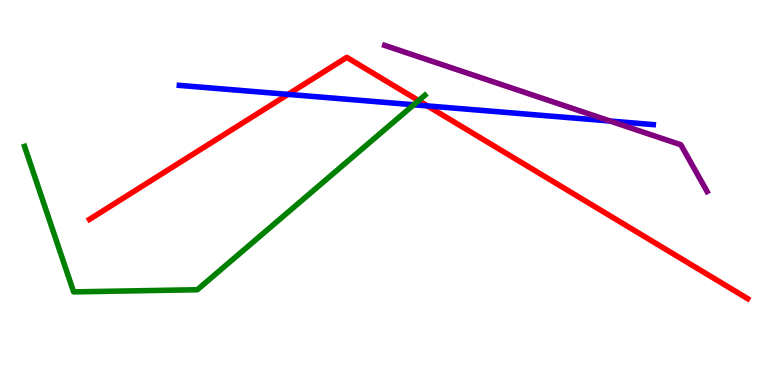[{'lines': ['blue', 'red'], 'intersections': [{'x': 3.72, 'y': 7.55}, {'x': 5.52, 'y': 7.25}]}, {'lines': ['green', 'red'], 'intersections': [{'x': 5.4, 'y': 7.39}]}, {'lines': ['purple', 'red'], 'intersections': []}, {'lines': ['blue', 'green'], 'intersections': [{'x': 5.34, 'y': 7.28}]}, {'lines': ['blue', 'purple'], 'intersections': [{'x': 7.87, 'y': 6.86}]}, {'lines': ['green', 'purple'], 'intersections': []}]